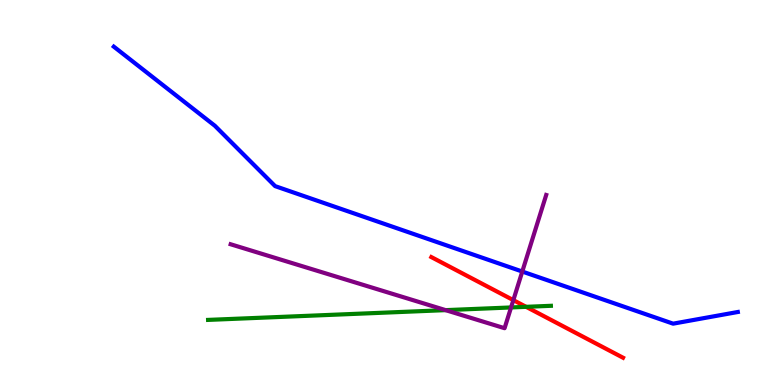[{'lines': ['blue', 'red'], 'intersections': []}, {'lines': ['green', 'red'], 'intersections': [{'x': 6.79, 'y': 2.03}]}, {'lines': ['purple', 'red'], 'intersections': [{'x': 6.62, 'y': 2.2}]}, {'lines': ['blue', 'green'], 'intersections': []}, {'lines': ['blue', 'purple'], 'intersections': [{'x': 6.74, 'y': 2.95}]}, {'lines': ['green', 'purple'], 'intersections': [{'x': 5.75, 'y': 1.94}, {'x': 6.59, 'y': 2.01}]}]